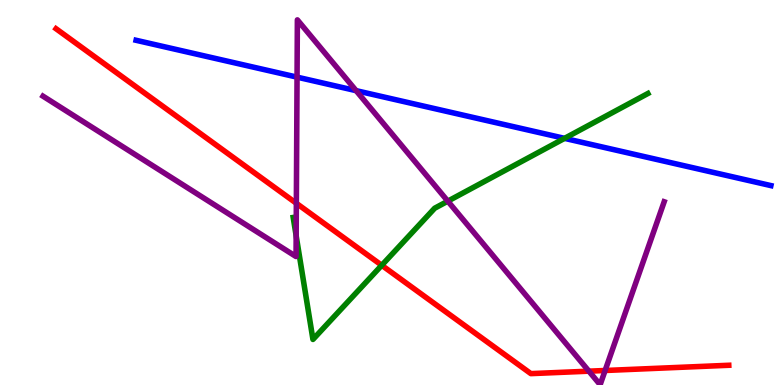[{'lines': ['blue', 'red'], 'intersections': []}, {'lines': ['green', 'red'], 'intersections': [{'x': 4.93, 'y': 3.11}]}, {'lines': ['purple', 'red'], 'intersections': [{'x': 3.82, 'y': 4.72}, {'x': 7.6, 'y': 0.359}, {'x': 7.81, 'y': 0.377}]}, {'lines': ['blue', 'green'], 'intersections': [{'x': 7.28, 'y': 6.41}]}, {'lines': ['blue', 'purple'], 'intersections': [{'x': 3.83, 'y': 8.0}, {'x': 4.6, 'y': 7.65}]}, {'lines': ['green', 'purple'], 'intersections': [{'x': 3.82, 'y': 3.87}, {'x': 5.78, 'y': 4.78}]}]